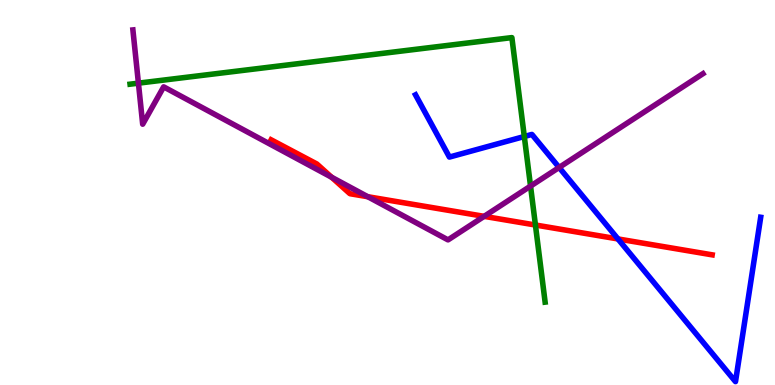[{'lines': ['blue', 'red'], 'intersections': [{'x': 7.97, 'y': 3.79}]}, {'lines': ['green', 'red'], 'intersections': [{'x': 6.91, 'y': 4.16}]}, {'lines': ['purple', 'red'], 'intersections': [{'x': 4.28, 'y': 5.4}, {'x': 4.75, 'y': 4.89}, {'x': 6.25, 'y': 4.38}]}, {'lines': ['blue', 'green'], 'intersections': [{'x': 6.77, 'y': 6.45}]}, {'lines': ['blue', 'purple'], 'intersections': [{'x': 7.21, 'y': 5.65}]}, {'lines': ['green', 'purple'], 'intersections': [{'x': 1.79, 'y': 7.84}, {'x': 6.85, 'y': 5.17}]}]